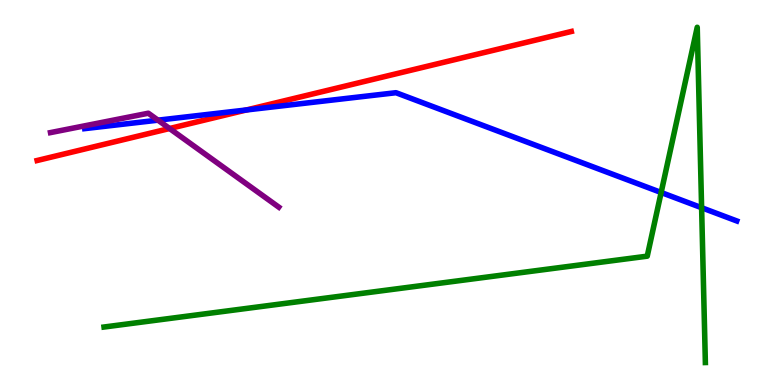[{'lines': ['blue', 'red'], 'intersections': [{'x': 3.18, 'y': 7.14}]}, {'lines': ['green', 'red'], 'intersections': []}, {'lines': ['purple', 'red'], 'intersections': [{'x': 2.19, 'y': 6.66}]}, {'lines': ['blue', 'green'], 'intersections': [{'x': 8.53, 'y': 5.0}, {'x': 9.05, 'y': 4.6}]}, {'lines': ['blue', 'purple'], 'intersections': [{'x': 2.04, 'y': 6.88}]}, {'lines': ['green', 'purple'], 'intersections': []}]